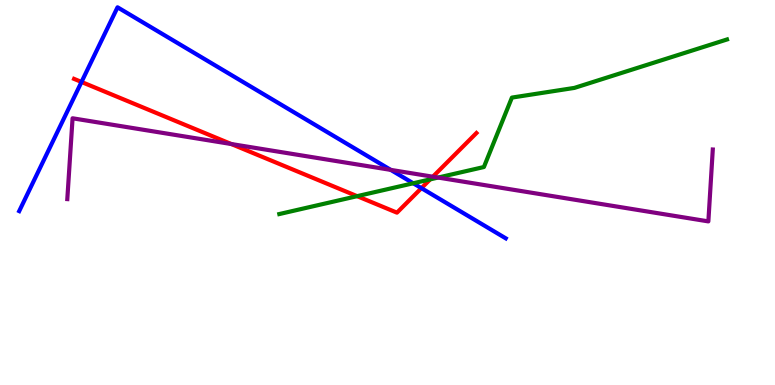[{'lines': ['blue', 'red'], 'intersections': [{'x': 1.05, 'y': 7.87}, {'x': 5.44, 'y': 5.11}]}, {'lines': ['green', 'red'], 'intersections': [{'x': 4.61, 'y': 4.9}, {'x': 5.55, 'y': 5.34}]}, {'lines': ['purple', 'red'], 'intersections': [{'x': 2.98, 'y': 6.26}, {'x': 5.59, 'y': 5.41}]}, {'lines': ['blue', 'green'], 'intersections': [{'x': 5.33, 'y': 5.24}]}, {'lines': ['blue', 'purple'], 'intersections': [{'x': 5.04, 'y': 5.59}]}, {'lines': ['green', 'purple'], 'intersections': [{'x': 5.65, 'y': 5.39}]}]